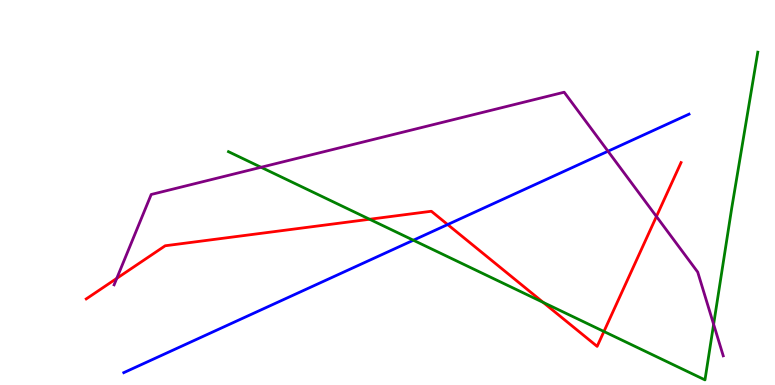[{'lines': ['blue', 'red'], 'intersections': [{'x': 5.78, 'y': 4.17}]}, {'lines': ['green', 'red'], 'intersections': [{'x': 4.77, 'y': 4.3}, {'x': 7.01, 'y': 2.15}, {'x': 7.79, 'y': 1.39}]}, {'lines': ['purple', 'red'], 'intersections': [{'x': 1.51, 'y': 2.77}, {'x': 8.47, 'y': 4.38}]}, {'lines': ['blue', 'green'], 'intersections': [{'x': 5.33, 'y': 3.76}]}, {'lines': ['blue', 'purple'], 'intersections': [{'x': 7.85, 'y': 6.07}]}, {'lines': ['green', 'purple'], 'intersections': [{'x': 3.37, 'y': 5.66}, {'x': 9.21, 'y': 1.58}]}]